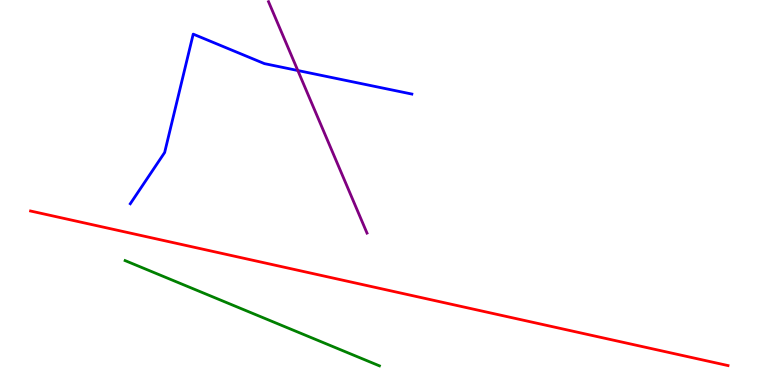[{'lines': ['blue', 'red'], 'intersections': []}, {'lines': ['green', 'red'], 'intersections': []}, {'lines': ['purple', 'red'], 'intersections': []}, {'lines': ['blue', 'green'], 'intersections': []}, {'lines': ['blue', 'purple'], 'intersections': [{'x': 3.84, 'y': 8.17}]}, {'lines': ['green', 'purple'], 'intersections': []}]